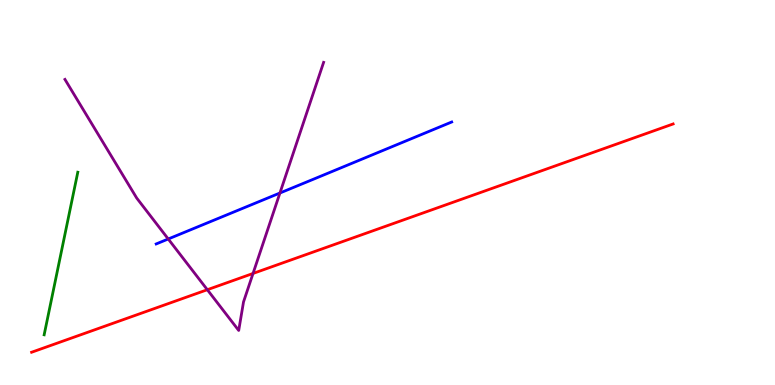[{'lines': ['blue', 'red'], 'intersections': []}, {'lines': ['green', 'red'], 'intersections': []}, {'lines': ['purple', 'red'], 'intersections': [{'x': 2.68, 'y': 2.47}, {'x': 3.26, 'y': 2.9}]}, {'lines': ['blue', 'green'], 'intersections': []}, {'lines': ['blue', 'purple'], 'intersections': [{'x': 2.17, 'y': 3.79}, {'x': 3.61, 'y': 4.99}]}, {'lines': ['green', 'purple'], 'intersections': []}]